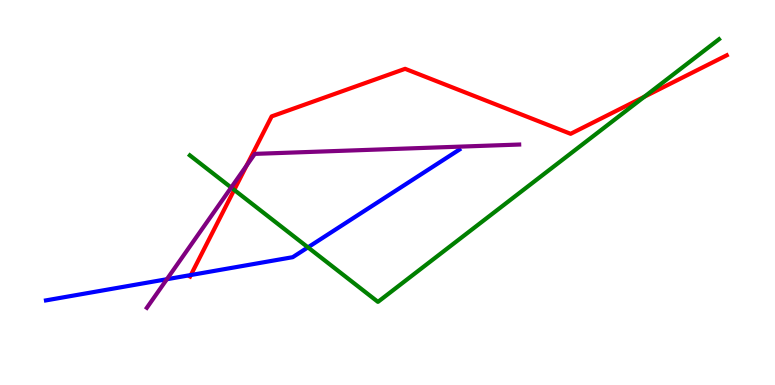[{'lines': ['blue', 'red'], 'intersections': [{'x': 2.46, 'y': 2.86}]}, {'lines': ['green', 'red'], 'intersections': [{'x': 3.02, 'y': 5.07}, {'x': 8.31, 'y': 7.49}]}, {'lines': ['purple', 'red'], 'intersections': [{'x': 3.18, 'y': 5.7}]}, {'lines': ['blue', 'green'], 'intersections': [{'x': 3.97, 'y': 3.58}]}, {'lines': ['blue', 'purple'], 'intersections': [{'x': 2.15, 'y': 2.75}]}, {'lines': ['green', 'purple'], 'intersections': [{'x': 2.98, 'y': 5.13}]}]